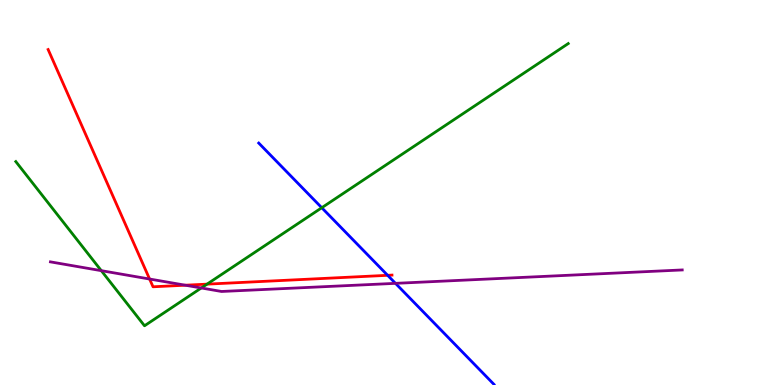[{'lines': ['blue', 'red'], 'intersections': [{'x': 5.0, 'y': 2.85}]}, {'lines': ['green', 'red'], 'intersections': [{'x': 2.67, 'y': 2.62}]}, {'lines': ['purple', 'red'], 'intersections': [{'x': 1.93, 'y': 2.75}, {'x': 2.39, 'y': 2.59}]}, {'lines': ['blue', 'green'], 'intersections': [{'x': 4.15, 'y': 4.6}]}, {'lines': ['blue', 'purple'], 'intersections': [{'x': 5.1, 'y': 2.64}]}, {'lines': ['green', 'purple'], 'intersections': [{'x': 1.31, 'y': 2.97}, {'x': 2.6, 'y': 2.52}]}]